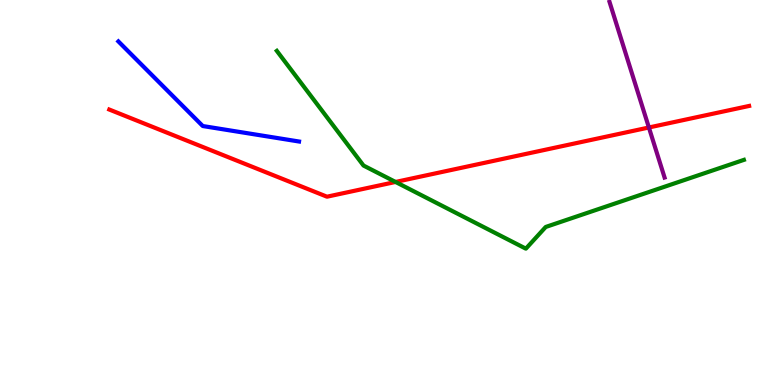[{'lines': ['blue', 'red'], 'intersections': []}, {'lines': ['green', 'red'], 'intersections': [{'x': 5.1, 'y': 5.27}]}, {'lines': ['purple', 'red'], 'intersections': [{'x': 8.37, 'y': 6.69}]}, {'lines': ['blue', 'green'], 'intersections': []}, {'lines': ['blue', 'purple'], 'intersections': []}, {'lines': ['green', 'purple'], 'intersections': []}]